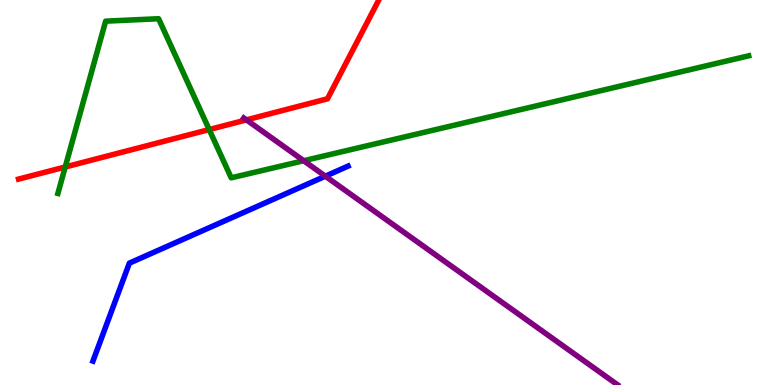[{'lines': ['blue', 'red'], 'intersections': []}, {'lines': ['green', 'red'], 'intersections': [{'x': 0.842, 'y': 5.66}, {'x': 2.7, 'y': 6.63}]}, {'lines': ['purple', 'red'], 'intersections': [{'x': 3.18, 'y': 6.89}]}, {'lines': ['blue', 'green'], 'intersections': []}, {'lines': ['blue', 'purple'], 'intersections': [{'x': 4.2, 'y': 5.42}]}, {'lines': ['green', 'purple'], 'intersections': [{'x': 3.92, 'y': 5.83}]}]